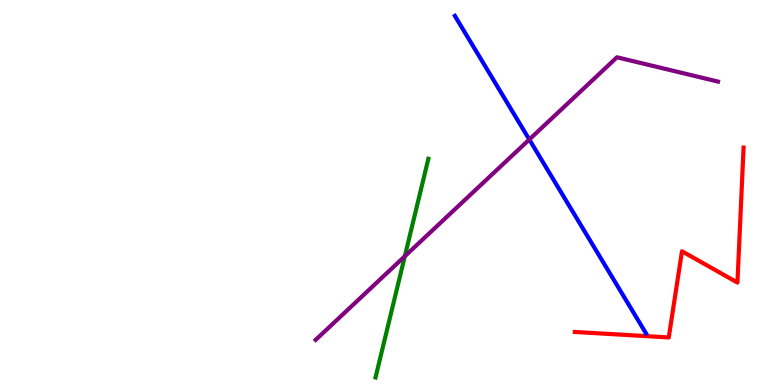[{'lines': ['blue', 'red'], 'intersections': []}, {'lines': ['green', 'red'], 'intersections': []}, {'lines': ['purple', 'red'], 'intersections': []}, {'lines': ['blue', 'green'], 'intersections': []}, {'lines': ['blue', 'purple'], 'intersections': [{'x': 6.83, 'y': 6.38}]}, {'lines': ['green', 'purple'], 'intersections': [{'x': 5.22, 'y': 3.34}]}]